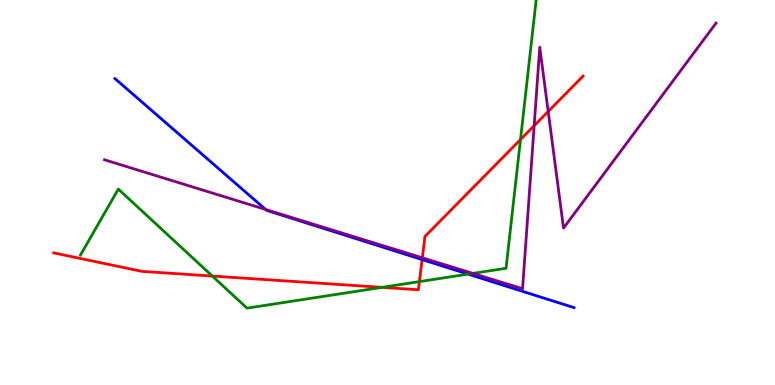[{'lines': ['blue', 'red'], 'intersections': [{'x': 5.45, 'y': 3.26}]}, {'lines': ['green', 'red'], 'intersections': [{'x': 2.74, 'y': 2.83}, {'x': 4.93, 'y': 2.54}, {'x': 5.41, 'y': 2.69}, {'x': 6.72, 'y': 6.38}]}, {'lines': ['purple', 'red'], 'intersections': [{'x': 5.45, 'y': 3.3}, {'x': 6.89, 'y': 6.74}, {'x': 7.07, 'y': 7.11}]}, {'lines': ['blue', 'green'], 'intersections': [{'x': 6.04, 'y': 2.88}]}, {'lines': ['blue', 'purple'], 'intersections': [{'x': 3.43, 'y': 4.56}]}, {'lines': ['green', 'purple'], 'intersections': [{'x': 6.1, 'y': 2.9}]}]